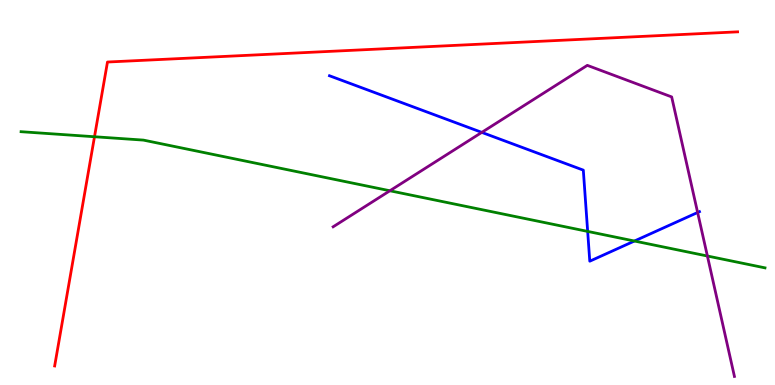[{'lines': ['blue', 'red'], 'intersections': []}, {'lines': ['green', 'red'], 'intersections': [{'x': 1.22, 'y': 6.45}]}, {'lines': ['purple', 'red'], 'intersections': []}, {'lines': ['blue', 'green'], 'intersections': [{'x': 7.58, 'y': 3.99}, {'x': 8.19, 'y': 3.74}]}, {'lines': ['blue', 'purple'], 'intersections': [{'x': 6.22, 'y': 6.56}, {'x': 9.0, 'y': 4.48}]}, {'lines': ['green', 'purple'], 'intersections': [{'x': 5.03, 'y': 5.05}, {'x': 9.13, 'y': 3.35}]}]